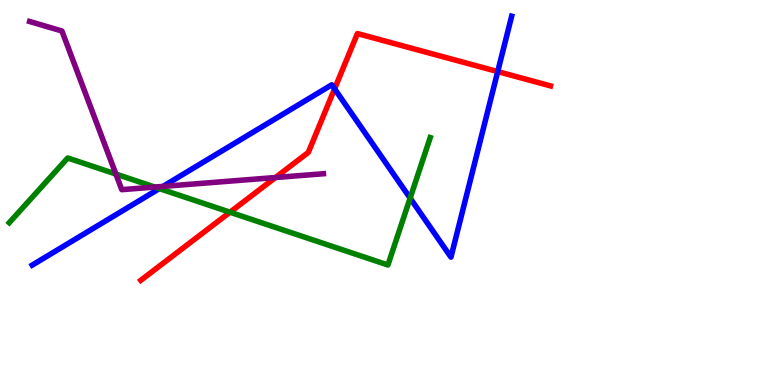[{'lines': ['blue', 'red'], 'intersections': [{'x': 4.32, 'y': 7.69}, {'x': 6.42, 'y': 8.14}]}, {'lines': ['green', 'red'], 'intersections': [{'x': 2.97, 'y': 4.49}]}, {'lines': ['purple', 'red'], 'intersections': [{'x': 3.55, 'y': 5.39}]}, {'lines': ['blue', 'green'], 'intersections': [{'x': 2.06, 'y': 5.1}, {'x': 5.29, 'y': 4.85}]}, {'lines': ['blue', 'purple'], 'intersections': [{'x': 2.1, 'y': 5.16}]}, {'lines': ['green', 'purple'], 'intersections': [{'x': 1.5, 'y': 5.48}, {'x': 2.0, 'y': 5.14}]}]